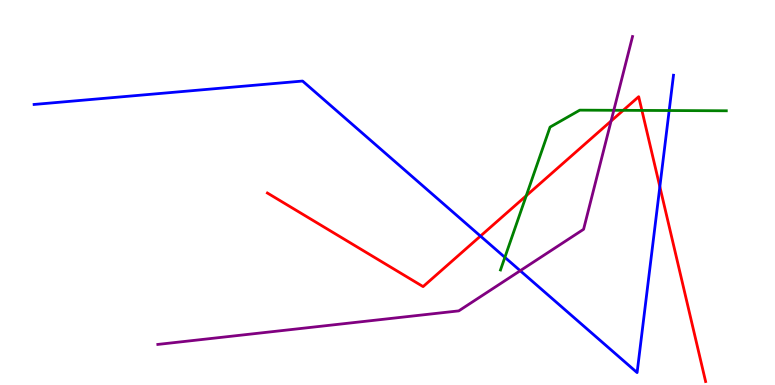[{'lines': ['blue', 'red'], 'intersections': [{'x': 6.2, 'y': 3.87}, {'x': 8.51, 'y': 5.15}]}, {'lines': ['green', 'red'], 'intersections': [{'x': 6.79, 'y': 4.92}, {'x': 8.04, 'y': 7.13}, {'x': 8.28, 'y': 7.13}]}, {'lines': ['purple', 'red'], 'intersections': [{'x': 7.88, 'y': 6.86}]}, {'lines': ['blue', 'green'], 'intersections': [{'x': 6.51, 'y': 3.32}, {'x': 8.63, 'y': 7.13}]}, {'lines': ['blue', 'purple'], 'intersections': [{'x': 6.71, 'y': 2.97}]}, {'lines': ['green', 'purple'], 'intersections': [{'x': 7.92, 'y': 7.14}]}]